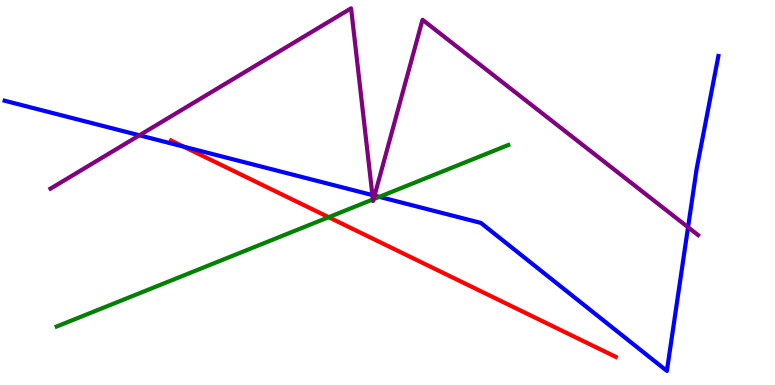[{'lines': ['blue', 'red'], 'intersections': [{'x': 2.37, 'y': 6.19}]}, {'lines': ['green', 'red'], 'intersections': [{'x': 4.24, 'y': 4.36}]}, {'lines': ['purple', 'red'], 'intersections': []}, {'lines': ['blue', 'green'], 'intersections': [{'x': 4.89, 'y': 4.89}]}, {'lines': ['blue', 'purple'], 'intersections': [{'x': 1.8, 'y': 6.49}, {'x': 4.81, 'y': 4.93}, {'x': 4.83, 'y': 4.92}, {'x': 8.88, 'y': 4.1}]}, {'lines': ['green', 'purple'], 'intersections': [{'x': 4.81, 'y': 4.82}, {'x': 4.82, 'y': 4.83}]}]